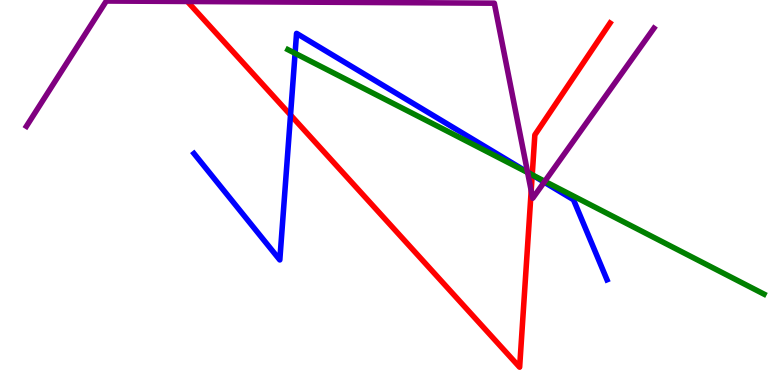[{'lines': ['blue', 'red'], 'intersections': [{'x': 3.75, 'y': 7.01}, {'x': 6.87, 'y': 5.46}]}, {'lines': ['green', 'red'], 'intersections': [{'x': 6.87, 'y': 5.46}]}, {'lines': ['purple', 'red'], 'intersections': [{'x': 6.85, 'y': 5.05}]}, {'lines': ['blue', 'green'], 'intersections': [{'x': 3.81, 'y': 8.62}, {'x': 6.85, 'y': 5.47}]}, {'lines': ['blue', 'purple'], 'intersections': [{'x': 6.81, 'y': 5.53}, {'x': 7.02, 'y': 5.27}]}, {'lines': ['green', 'purple'], 'intersections': [{'x': 6.81, 'y': 5.52}, {'x': 7.03, 'y': 5.29}]}]